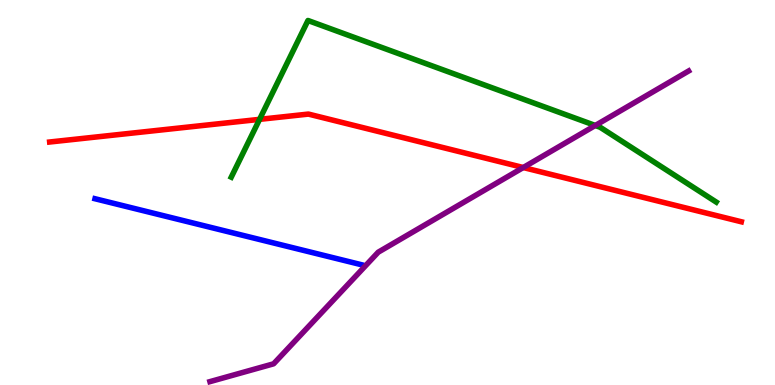[{'lines': ['blue', 'red'], 'intersections': []}, {'lines': ['green', 'red'], 'intersections': [{'x': 3.35, 'y': 6.9}]}, {'lines': ['purple', 'red'], 'intersections': [{'x': 6.75, 'y': 5.65}]}, {'lines': ['blue', 'green'], 'intersections': []}, {'lines': ['blue', 'purple'], 'intersections': []}, {'lines': ['green', 'purple'], 'intersections': [{'x': 7.68, 'y': 6.74}]}]